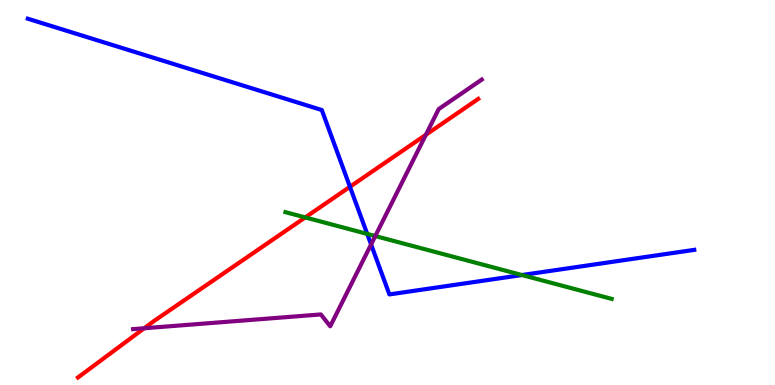[{'lines': ['blue', 'red'], 'intersections': [{'x': 4.52, 'y': 5.15}]}, {'lines': ['green', 'red'], 'intersections': [{'x': 3.94, 'y': 4.35}]}, {'lines': ['purple', 'red'], 'intersections': [{'x': 1.86, 'y': 1.47}, {'x': 5.49, 'y': 6.5}]}, {'lines': ['blue', 'green'], 'intersections': [{'x': 4.74, 'y': 3.92}, {'x': 6.74, 'y': 2.86}]}, {'lines': ['blue', 'purple'], 'intersections': [{'x': 4.79, 'y': 3.65}]}, {'lines': ['green', 'purple'], 'intersections': [{'x': 4.84, 'y': 3.87}]}]